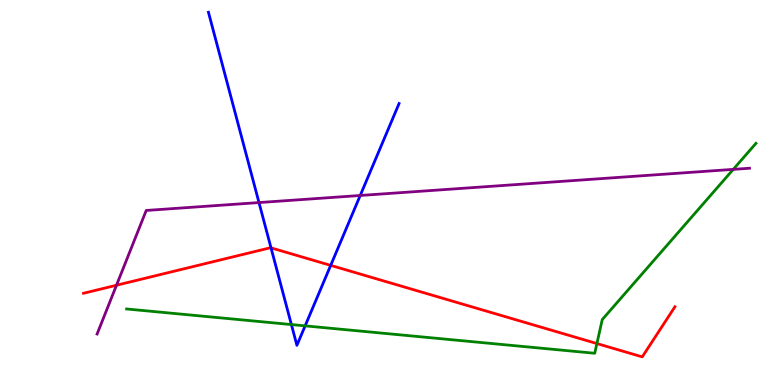[{'lines': ['blue', 'red'], 'intersections': [{'x': 3.5, 'y': 3.56}, {'x': 4.27, 'y': 3.11}]}, {'lines': ['green', 'red'], 'intersections': [{'x': 7.7, 'y': 1.08}]}, {'lines': ['purple', 'red'], 'intersections': [{'x': 1.5, 'y': 2.59}]}, {'lines': ['blue', 'green'], 'intersections': [{'x': 3.76, 'y': 1.57}, {'x': 3.94, 'y': 1.54}]}, {'lines': ['blue', 'purple'], 'intersections': [{'x': 3.34, 'y': 4.74}, {'x': 4.65, 'y': 4.92}]}, {'lines': ['green', 'purple'], 'intersections': [{'x': 9.46, 'y': 5.6}]}]